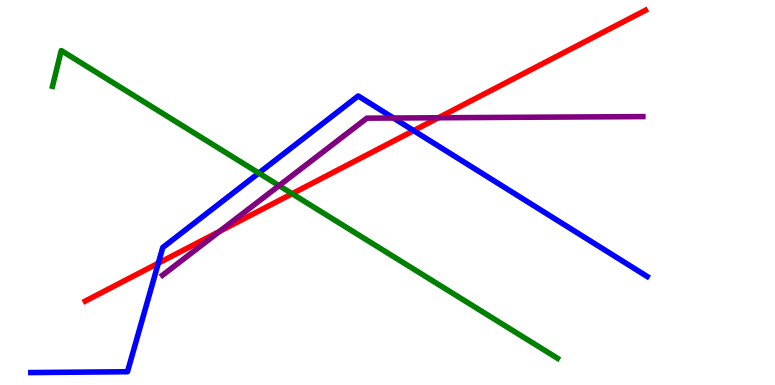[{'lines': ['blue', 'red'], 'intersections': [{'x': 2.04, 'y': 3.16}, {'x': 5.34, 'y': 6.61}]}, {'lines': ['green', 'red'], 'intersections': [{'x': 3.77, 'y': 4.97}]}, {'lines': ['purple', 'red'], 'intersections': [{'x': 2.83, 'y': 3.99}, {'x': 5.66, 'y': 6.94}]}, {'lines': ['blue', 'green'], 'intersections': [{'x': 3.34, 'y': 5.5}]}, {'lines': ['blue', 'purple'], 'intersections': [{'x': 5.08, 'y': 6.93}]}, {'lines': ['green', 'purple'], 'intersections': [{'x': 3.6, 'y': 5.18}]}]